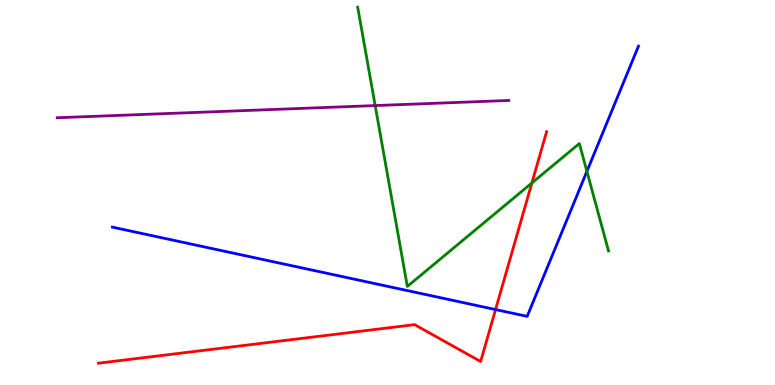[{'lines': ['blue', 'red'], 'intersections': [{'x': 6.39, 'y': 1.96}]}, {'lines': ['green', 'red'], 'intersections': [{'x': 6.86, 'y': 5.25}]}, {'lines': ['purple', 'red'], 'intersections': []}, {'lines': ['blue', 'green'], 'intersections': [{'x': 7.57, 'y': 5.55}]}, {'lines': ['blue', 'purple'], 'intersections': []}, {'lines': ['green', 'purple'], 'intersections': [{'x': 4.84, 'y': 7.26}]}]